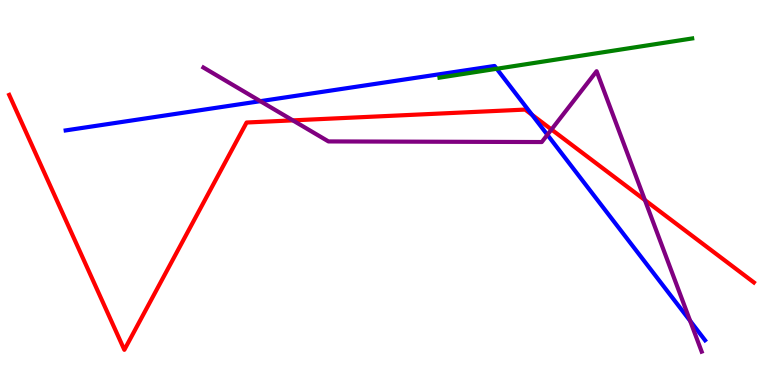[{'lines': ['blue', 'red'], 'intersections': [{'x': 6.87, 'y': 7.02}]}, {'lines': ['green', 'red'], 'intersections': []}, {'lines': ['purple', 'red'], 'intersections': [{'x': 3.78, 'y': 6.87}, {'x': 7.12, 'y': 6.64}, {'x': 8.32, 'y': 4.8}]}, {'lines': ['blue', 'green'], 'intersections': [{'x': 6.41, 'y': 8.21}]}, {'lines': ['blue', 'purple'], 'intersections': [{'x': 3.36, 'y': 7.37}, {'x': 7.06, 'y': 6.5}, {'x': 8.9, 'y': 1.67}]}, {'lines': ['green', 'purple'], 'intersections': []}]